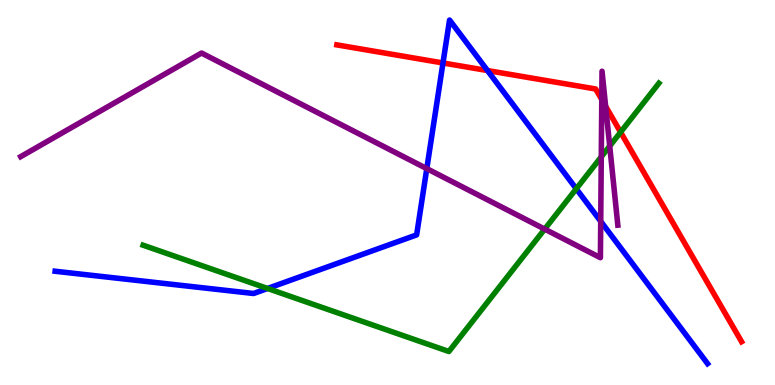[{'lines': ['blue', 'red'], 'intersections': [{'x': 5.72, 'y': 8.36}, {'x': 6.29, 'y': 8.17}]}, {'lines': ['green', 'red'], 'intersections': [{'x': 8.01, 'y': 6.57}]}, {'lines': ['purple', 'red'], 'intersections': [{'x': 7.76, 'y': 7.41}, {'x': 7.81, 'y': 7.24}]}, {'lines': ['blue', 'green'], 'intersections': [{'x': 3.45, 'y': 2.51}, {'x': 7.44, 'y': 5.1}]}, {'lines': ['blue', 'purple'], 'intersections': [{'x': 5.51, 'y': 5.62}, {'x': 7.75, 'y': 4.25}]}, {'lines': ['green', 'purple'], 'intersections': [{'x': 7.03, 'y': 4.05}, {'x': 7.76, 'y': 5.93}, {'x': 7.87, 'y': 6.21}]}]